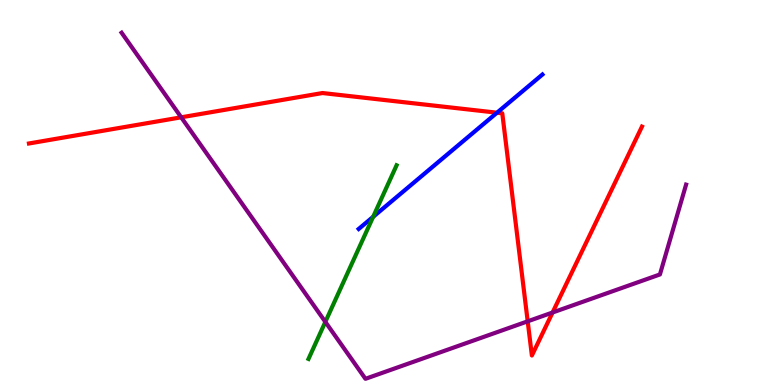[{'lines': ['blue', 'red'], 'intersections': [{'x': 6.41, 'y': 7.07}]}, {'lines': ['green', 'red'], 'intersections': []}, {'lines': ['purple', 'red'], 'intersections': [{'x': 2.34, 'y': 6.95}, {'x': 6.81, 'y': 1.65}, {'x': 7.13, 'y': 1.88}]}, {'lines': ['blue', 'green'], 'intersections': [{'x': 4.82, 'y': 4.37}]}, {'lines': ['blue', 'purple'], 'intersections': []}, {'lines': ['green', 'purple'], 'intersections': [{'x': 4.2, 'y': 1.64}]}]